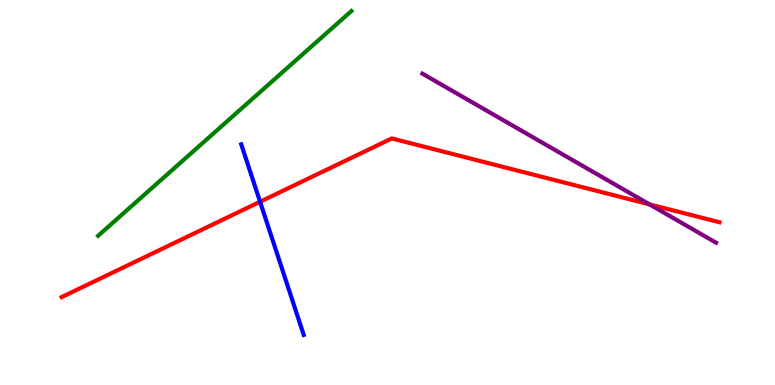[{'lines': ['blue', 'red'], 'intersections': [{'x': 3.36, 'y': 4.76}]}, {'lines': ['green', 'red'], 'intersections': []}, {'lines': ['purple', 'red'], 'intersections': [{'x': 8.38, 'y': 4.69}]}, {'lines': ['blue', 'green'], 'intersections': []}, {'lines': ['blue', 'purple'], 'intersections': []}, {'lines': ['green', 'purple'], 'intersections': []}]